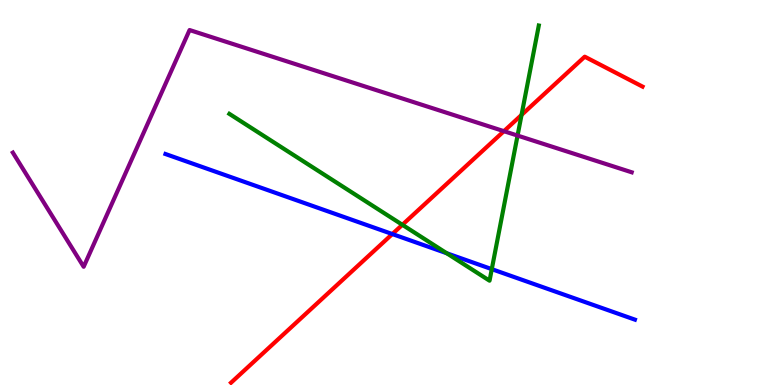[{'lines': ['blue', 'red'], 'intersections': [{'x': 5.06, 'y': 3.92}]}, {'lines': ['green', 'red'], 'intersections': [{'x': 5.19, 'y': 4.16}, {'x': 6.73, 'y': 7.01}]}, {'lines': ['purple', 'red'], 'intersections': [{'x': 6.5, 'y': 6.59}]}, {'lines': ['blue', 'green'], 'intersections': [{'x': 5.76, 'y': 3.42}, {'x': 6.35, 'y': 3.01}]}, {'lines': ['blue', 'purple'], 'intersections': []}, {'lines': ['green', 'purple'], 'intersections': [{'x': 6.68, 'y': 6.48}]}]